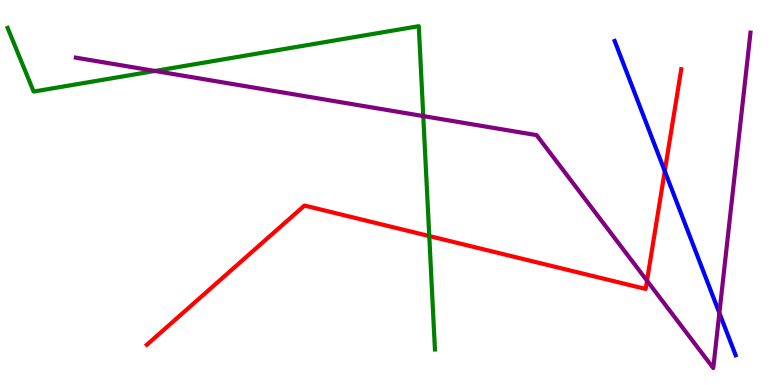[{'lines': ['blue', 'red'], 'intersections': [{'x': 8.58, 'y': 5.56}]}, {'lines': ['green', 'red'], 'intersections': [{'x': 5.54, 'y': 3.87}]}, {'lines': ['purple', 'red'], 'intersections': [{'x': 8.35, 'y': 2.71}]}, {'lines': ['blue', 'green'], 'intersections': []}, {'lines': ['blue', 'purple'], 'intersections': [{'x': 9.28, 'y': 1.87}]}, {'lines': ['green', 'purple'], 'intersections': [{'x': 2.0, 'y': 8.16}, {'x': 5.46, 'y': 6.98}]}]